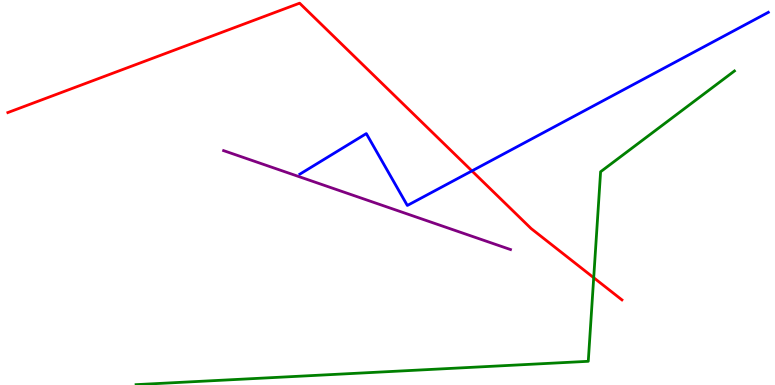[{'lines': ['blue', 'red'], 'intersections': [{'x': 6.09, 'y': 5.56}]}, {'lines': ['green', 'red'], 'intersections': [{'x': 7.66, 'y': 2.79}]}, {'lines': ['purple', 'red'], 'intersections': []}, {'lines': ['blue', 'green'], 'intersections': []}, {'lines': ['blue', 'purple'], 'intersections': []}, {'lines': ['green', 'purple'], 'intersections': []}]